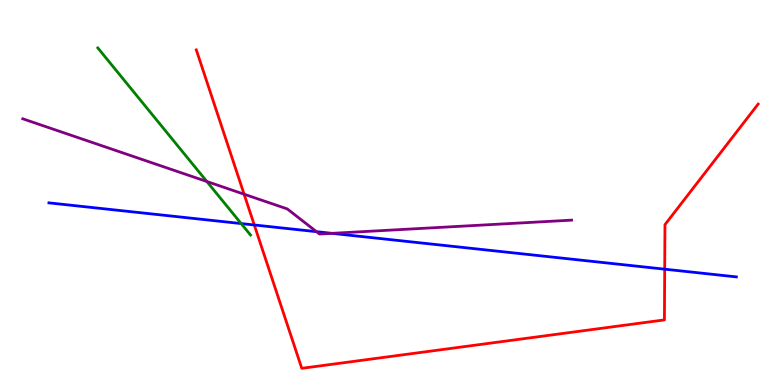[{'lines': ['blue', 'red'], 'intersections': [{'x': 3.28, 'y': 4.16}, {'x': 8.58, 'y': 3.01}]}, {'lines': ['green', 'red'], 'intersections': []}, {'lines': ['purple', 'red'], 'intersections': [{'x': 3.15, 'y': 4.96}]}, {'lines': ['blue', 'green'], 'intersections': [{'x': 3.11, 'y': 4.19}]}, {'lines': ['blue', 'purple'], 'intersections': [{'x': 4.08, 'y': 3.98}, {'x': 4.28, 'y': 3.94}]}, {'lines': ['green', 'purple'], 'intersections': [{'x': 2.67, 'y': 5.29}]}]